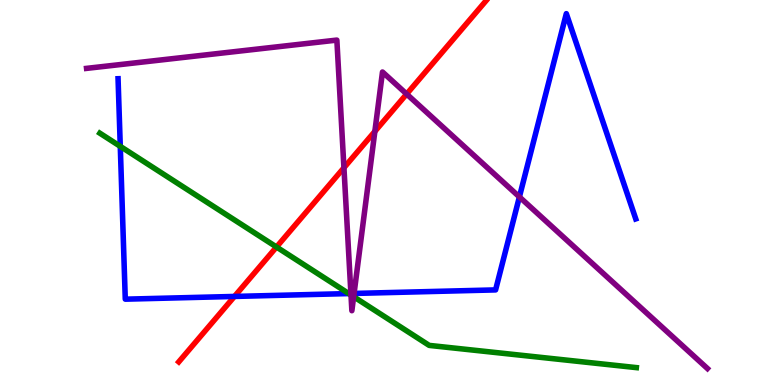[{'lines': ['blue', 'red'], 'intersections': [{'x': 3.03, 'y': 2.3}]}, {'lines': ['green', 'red'], 'intersections': [{'x': 3.57, 'y': 3.58}]}, {'lines': ['purple', 'red'], 'intersections': [{'x': 4.44, 'y': 5.64}, {'x': 4.84, 'y': 6.59}, {'x': 5.25, 'y': 7.56}]}, {'lines': ['blue', 'green'], 'intersections': [{'x': 1.55, 'y': 6.2}, {'x': 4.5, 'y': 2.37}]}, {'lines': ['blue', 'purple'], 'intersections': [{'x': 4.53, 'y': 2.38}, {'x': 4.57, 'y': 2.38}, {'x': 6.7, 'y': 4.89}]}, {'lines': ['green', 'purple'], 'intersections': [{'x': 4.53, 'y': 2.34}, {'x': 4.56, 'y': 2.29}]}]